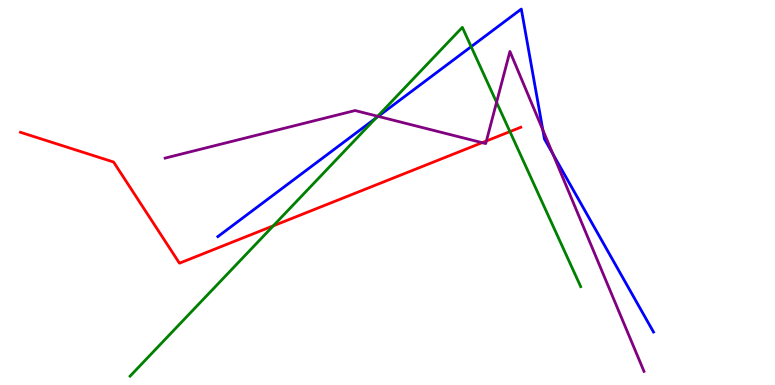[{'lines': ['blue', 'red'], 'intersections': []}, {'lines': ['green', 'red'], 'intersections': [{'x': 3.53, 'y': 4.13}, {'x': 6.58, 'y': 6.58}]}, {'lines': ['purple', 'red'], 'intersections': [{'x': 6.22, 'y': 6.29}, {'x': 6.28, 'y': 6.34}]}, {'lines': ['blue', 'green'], 'intersections': [{'x': 4.85, 'y': 6.93}, {'x': 6.08, 'y': 8.79}]}, {'lines': ['blue', 'purple'], 'intersections': [{'x': 4.88, 'y': 6.98}, {'x': 7.0, 'y': 6.62}, {'x': 7.13, 'y': 6.0}]}, {'lines': ['green', 'purple'], 'intersections': [{'x': 4.87, 'y': 6.98}, {'x': 6.41, 'y': 7.34}]}]